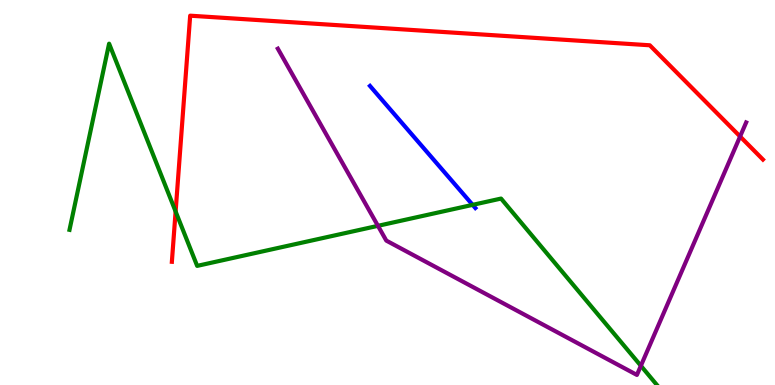[{'lines': ['blue', 'red'], 'intersections': []}, {'lines': ['green', 'red'], 'intersections': [{'x': 2.27, 'y': 4.51}]}, {'lines': ['purple', 'red'], 'intersections': [{'x': 9.55, 'y': 6.46}]}, {'lines': ['blue', 'green'], 'intersections': [{'x': 6.1, 'y': 4.68}]}, {'lines': ['blue', 'purple'], 'intersections': []}, {'lines': ['green', 'purple'], 'intersections': [{'x': 4.88, 'y': 4.13}, {'x': 8.27, 'y': 0.499}]}]